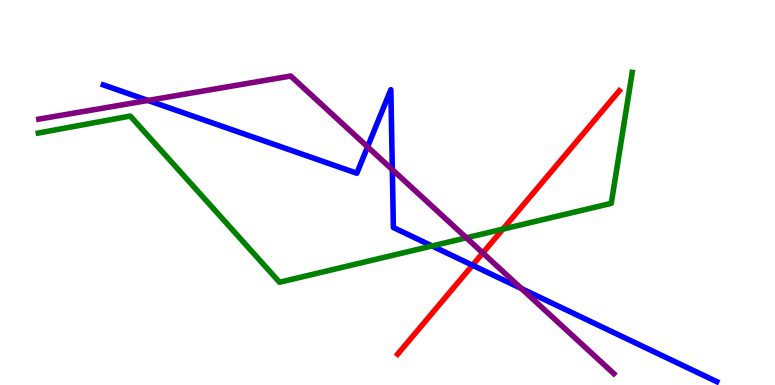[{'lines': ['blue', 'red'], 'intersections': [{'x': 6.1, 'y': 3.11}]}, {'lines': ['green', 'red'], 'intersections': [{'x': 6.49, 'y': 4.05}]}, {'lines': ['purple', 'red'], 'intersections': [{'x': 6.23, 'y': 3.43}]}, {'lines': ['blue', 'green'], 'intersections': [{'x': 5.58, 'y': 3.61}]}, {'lines': ['blue', 'purple'], 'intersections': [{'x': 1.91, 'y': 7.39}, {'x': 4.74, 'y': 6.19}, {'x': 5.06, 'y': 5.59}, {'x': 6.73, 'y': 2.5}]}, {'lines': ['green', 'purple'], 'intersections': [{'x': 6.02, 'y': 3.82}]}]